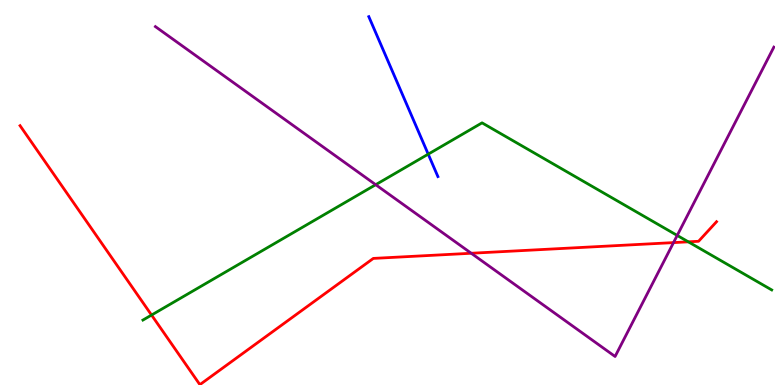[{'lines': ['blue', 'red'], 'intersections': []}, {'lines': ['green', 'red'], 'intersections': [{'x': 1.96, 'y': 1.82}, {'x': 8.88, 'y': 3.72}]}, {'lines': ['purple', 'red'], 'intersections': [{'x': 6.08, 'y': 3.42}, {'x': 8.69, 'y': 3.7}]}, {'lines': ['blue', 'green'], 'intersections': [{'x': 5.53, 'y': 6.0}]}, {'lines': ['blue', 'purple'], 'intersections': []}, {'lines': ['green', 'purple'], 'intersections': [{'x': 4.85, 'y': 5.2}, {'x': 8.74, 'y': 3.88}]}]